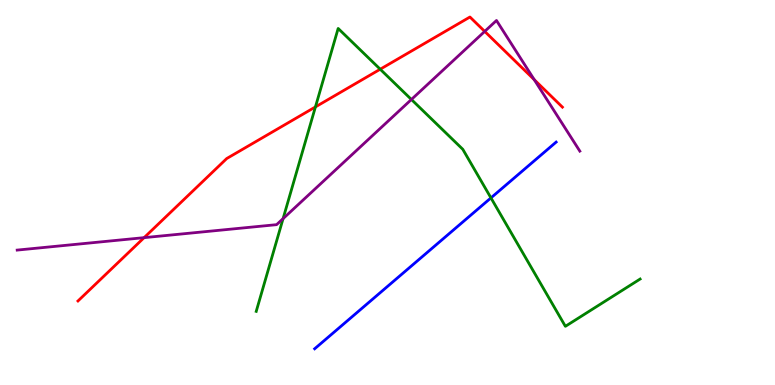[{'lines': ['blue', 'red'], 'intersections': []}, {'lines': ['green', 'red'], 'intersections': [{'x': 4.07, 'y': 7.22}, {'x': 4.91, 'y': 8.2}]}, {'lines': ['purple', 'red'], 'intersections': [{'x': 1.86, 'y': 3.83}, {'x': 6.25, 'y': 9.18}, {'x': 6.89, 'y': 7.93}]}, {'lines': ['blue', 'green'], 'intersections': [{'x': 6.33, 'y': 4.86}]}, {'lines': ['blue', 'purple'], 'intersections': []}, {'lines': ['green', 'purple'], 'intersections': [{'x': 3.65, 'y': 4.32}, {'x': 5.31, 'y': 7.42}]}]